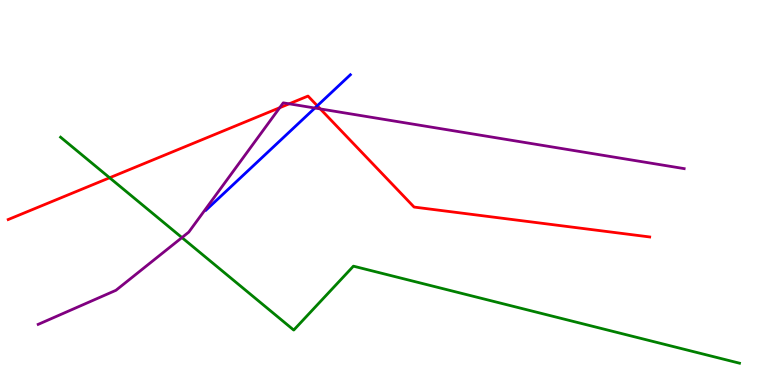[{'lines': ['blue', 'red'], 'intersections': [{'x': 4.09, 'y': 7.25}]}, {'lines': ['green', 'red'], 'intersections': [{'x': 1.41, 'y': 5.38}]}, {'lines': ['purple', 'red'], 'intersections': [{'x': 3.61, 'y': 7.2}, {'x': 3.73, 'y': 7.3}, {'x': 4.13, 'y': 7.17}]}, {'lines': ['blue', 'green'], 'intersections': []}, {'lines': ['blue', 'purple'], 'intersections': [{'x': 4.06, 'y': 7.19}]}, {'lines': ['green', 'purple'], 'intersections': [{'x': 2.35, 'y': 3.83}]}]